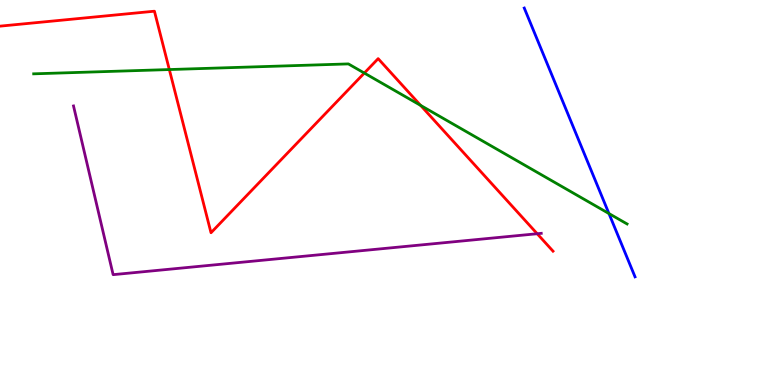[{'lines': ['blue', 'red'], 'intersections': []}, {'lines': ['green', 'red'], 'intersections': [{'x': 2.18, 'y': 8.19}, {'x': 4.7, 'y': 8.1}, {'x': 5.43, 'y': 7.26}]}, {'lines': ['purple', 'red'], 'intersections': [{'x': 6.93, 'y': 3.93}]}, {'lines': ['blue', 'green'], 'intersections': [{'x': 7.86, 'y': 4.45}]}, {'lines': ['blue', 'purple'], 'intersections': []}, {'lines': ['green', 'purple'], 'intersections': []}]